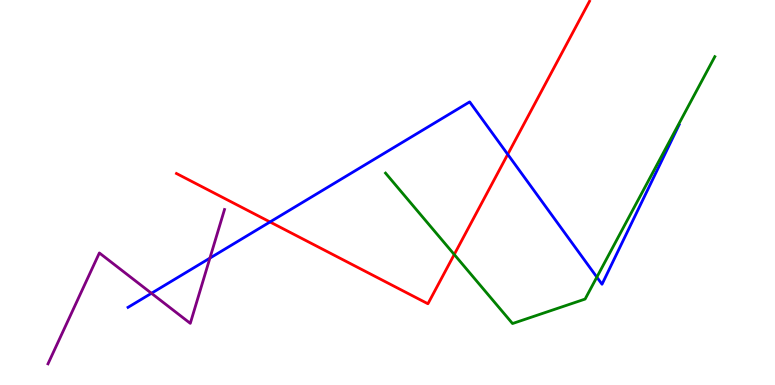[{'lines': ['blue', 'red'], 'intersections': [{'x': 3.48, 'y': 4.23}, {'x': 6.55, 'y': 5.99}]}, {'lines': ['green', 'red'], 'intersections': [{'x': 5.86, 'y': 3.39}]}, {'lines': ['purple', 'red'], 'intersections': []}, {'lines': ['blue', 'green'], 'intersections': [{'x': 7.7, 'y': 2.8}]}, {'lines': ['blue', 'purple'], 'intersections': [{'x': 1.95, 'y': 2.38}, {'x': 2.71, 'y': 3.3}]}, {'lines': ['green', 'purple'], 'intersections': []}]